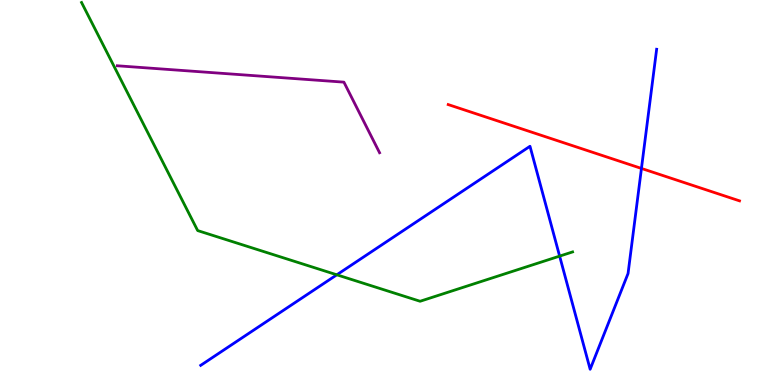[{'lines': ['blue', 'red'], 'intersections': [{'x': 8.28, 'y': 5.62}]}, {'lines': ['green', 'red'], 'intersections': []}, {'lines': ['purple', 'red'], 'intersections': []}, {'lines': ['blue', 'green'], 'intersections': [{'x': 4.35, 'y': 2.86}, {'x': 7.22, 'y': 3.35}]}, {'lines': ['blue', 'purple'], 'intersections': []}, {'lines': ['green', 'purple'], 'intersections': []}]